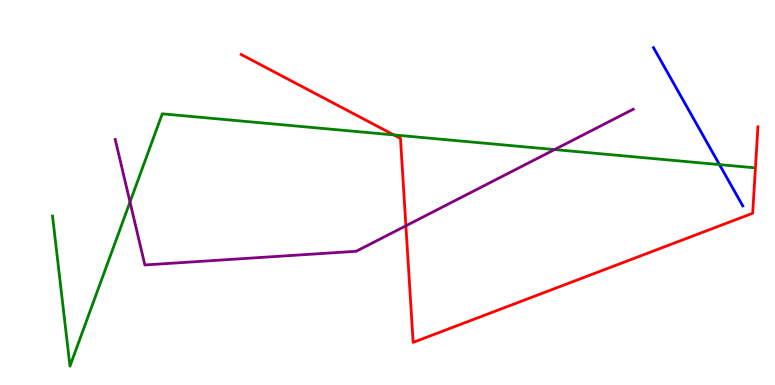[{'lines': ['blue', 'red'], 'intersections': []}, {'lines': ['green', 'red'], 'intersections': [{'x': 5.08, 'y': 6.5}]}, {'lines': ['purple', 'red'], 'intersections': [{'x': 5.24, 'y': 4.14}]}, {'lines': ['blue', 'green'], 'intersections': [{'x': 9.28, 'y': 5.72}]}, {'lines': ['blue', 'purple'], 'intersections': []}, {'lines': ['green', 'purple'], 'intersections': [{'x': 1.68, 'y': 4.75}, {'x': 7.16, 'y': 6.11}]}]